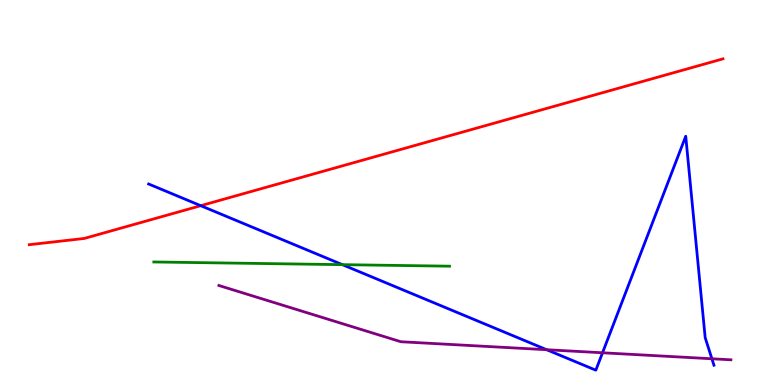[{'lines': ['blue', 'red'], 'intersections': [{'x': 2.59, 'y': 4.66}]}, {'lines': ['green', 'red'], 'intersections': []}, {'lines': ['purple', 'red'], 'intersections': []}, {'lines': ['blue', 'green'], 'intersections': [{'x': 4.42, 'y': 3.13}]}, {'lines': ['blue', 'purple'], 'intersections': [{'x': 7.05, 'y': 0.916}, {'x': 7.77, 'y': 0.837}, {'x': 9.19, 'y': 0.681}]}, {'lines': ['green', 'purple'], 'intersections': []}]